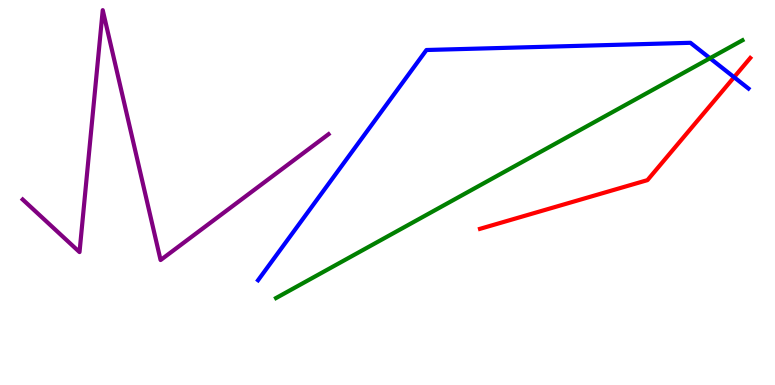[{'lines': ['blue', 'red'], 'intersections': [{'x': 9.47, 'y': 7.99}]}, {'lines': ['green', 'red'], 'intersections': []}, {'lines': ['purple', 'red'], 'intersections': []}, {'lines': ['blue', 'green'], 'intersections': [{'x': 9.16, 'y': 8.49}]}, {'lines': ['blue', 'purple'], 'intersections': []}, {'lines': ['green', 'purple'], 'intersections': []}]